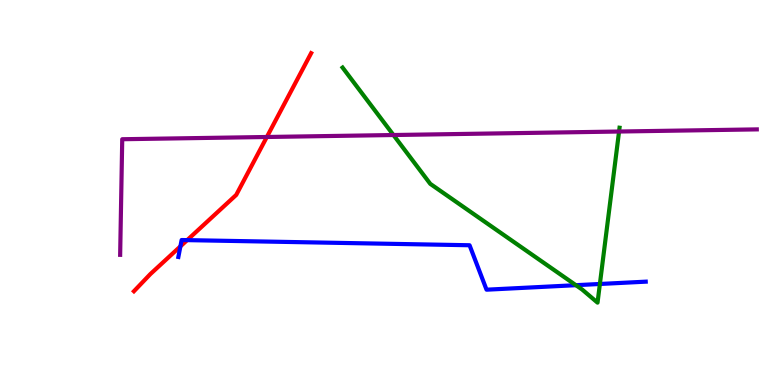[{'lines': ['blue', 'red'], 'intersections': [{'x': 2.33, 'y': 3.6}, {'x': 2.42, 'y': 3.76}]}, {'lines': ['green', 'red'], 'intersections': []}, {'lines': ['purple', 'red'], 'intersections': [{'x': 3.44, 'y': 6.44}]}, {'lines': ['blue', 'green'], 'intersections': [{'x': 7.43, 'y': 2.59}, {'x': 7.74, 'y': 2.62}]}, {'lines': ['blue', 'purple'], 'intersections': []}, {'lines': ['green', 'purple'], 'intersections': [{'x': 5.08, 'y': 6.49}, {'x': 7.99, 'y': 6.58}]}]